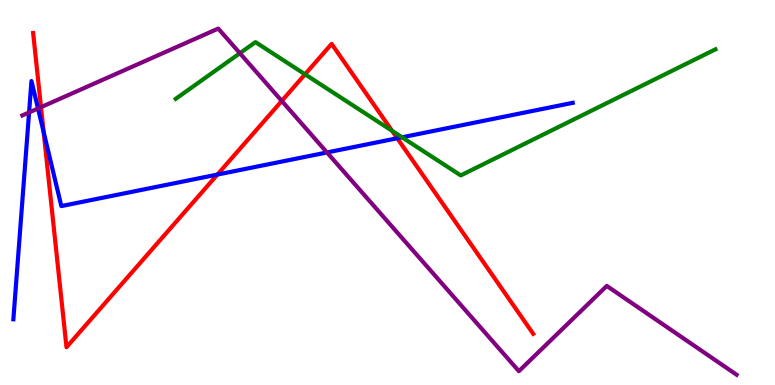[{'lines': ['blue', 'red'], 'intersections': [{'x': 0.563, 'y': 6.57}, {'x': 2.81, 'y': 5.47}, {'x': 5.13, 'y': 6.41}]}, {'lines': ['green', 'red'], 'intersections': [{'x': 3.94, 'y': 8.07}, {'x': 5.06, 'y': 6.6}]}, {'lines': ['purple', 'red'], 'intersections': [{'x': 0.529, 'y': 7.22}, {'x': 3.64, 'y': 7.38}]}, {'lines': ['blue', 'green'], 'intersections': [{'x': 5.19, 'y': 6.43}]}, {'lines': ['blue', 'purple'], 'intersections': [{'x': 0.375, 'y': 7.08}, {'x': 0.491, 'y': 7.18}, {'x': 4.22, 'y': 6.04}]}, {'lines': ['green', 'purple'], 'intersections': [{'x': 3.1, 'y': 8.62}]}]